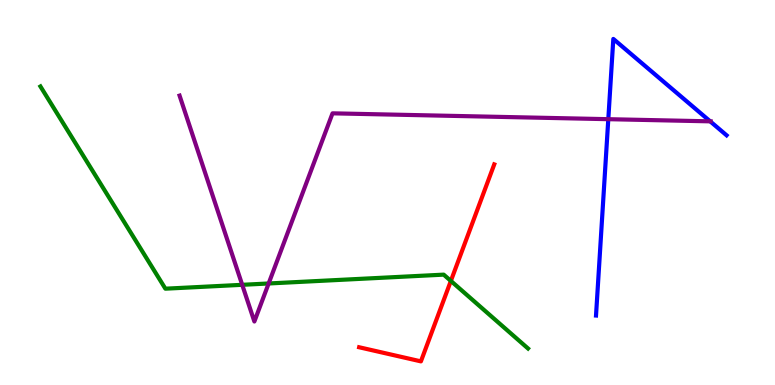[{'lines': ['blue', 'red'], 'intersections': []}, {'lines': ['green', 'red'], 'intersections': [{'x': 5.82, 'y': 2.7}]}, {'lines': ['purple', 'red'], 'intersections': []}, {'lines': ['blue', 'green'], 'intersections': []}, {'lines': ['blue', 'purple'], 'intersections': [{'x': 7.85, 'y': 6.9}, {'x': 9.16, 'y': 6.85}]}, {'lines': ['green', 'purple'], 'intersections': [{'x': 3.13, 'y': 2.6}, {'x': 3.47, 'y': 2.64}]}]